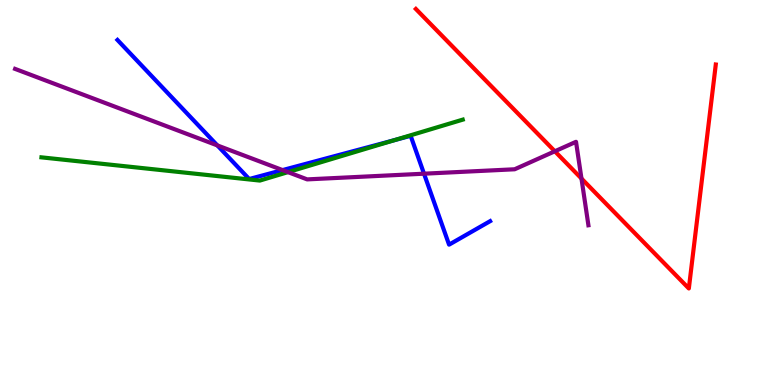[{'lines': ['blue', 'red'], 'intersections': []}, {'lines': ['green', 'red'], 'intersections': []}, {'lines': ['purple', 'red'], 'intersections': [{'x': 7.16, 'y': 6.07}, {'x': 7.5, 'y': 5.36}]}, {'lines': ['blue', 'green'], 'intersections': [{'x': 5.09, 'y': 6.36}]}, {'lines': ['blue', 'purple'], 'intersections': [{'x': 2.8, 'y': 6.22}, {'x': 3.65, 'y': 5.58}, {'x': 5.47, 'y': 5.49}]}, {'lines': ['green', 'purple'], 'intersections': [{'x': 3.72, 'y': 5.53}]}]